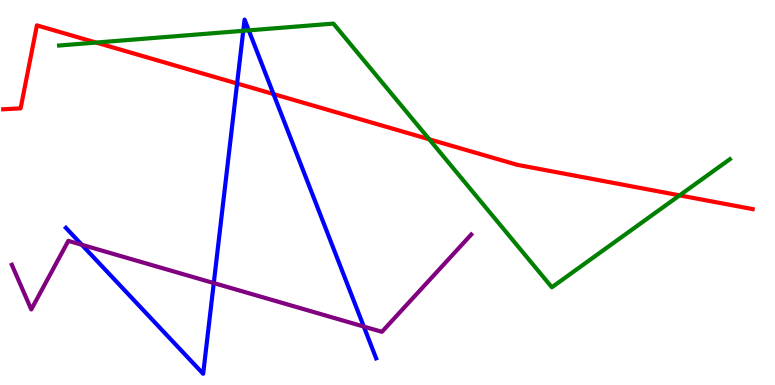[{'lines': ['blue', 'red'], 'intersections': [{'x': 3.06, 'y': 7.83}, {'x': 3.53, 'y': 7.56}]}, {'lines': ['green', 'red'], 'intersections': [{'x': 1.24, 'y': 8.89}, {'x': 5.54, 'y': 6.38}, {'x': 8.77, 'y': 4.93}]}, {'lines': ['purple', 'red'], 'intersections': []}, {'lines': ['blue', 'green'], 'intersections': [{'x': 3.14, 'y': 9.2}, {'x': 3.21, 'y': 9.21}]}, {'lines': ['blue', 'purple'], 'intersections': [{'x': 1.06, 'y': 3.64}, {'x': 2.76, 'y': 2.65}, {'x': 4.69, 'y': 1.52}]}, {'lines': ['green', 'purple'], 'intersections': []}]